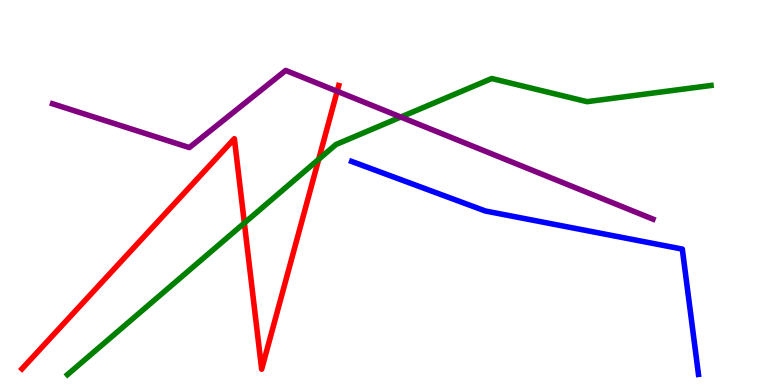[{'lines': ['blue', 'red'], 'intersections': []}, {'lines': ['green', 'red'], 'intersections': [{'x': 3.15, 'y': 4.21}, {'x': 4.11, 'y': 5.86}]}, {'lines': ['purple', 'red'], 'intersections': [{'x': 4.35, 'y': 7.63}]}, {'lines': ['blue', 'green'], 'intersections': []}, {'lines': ['blue', 'purple'], 'intersections': []}, {'lines': ['green', 'purple'], 'intersections': [{'x': 5.17, 'y': 6.96}]}]